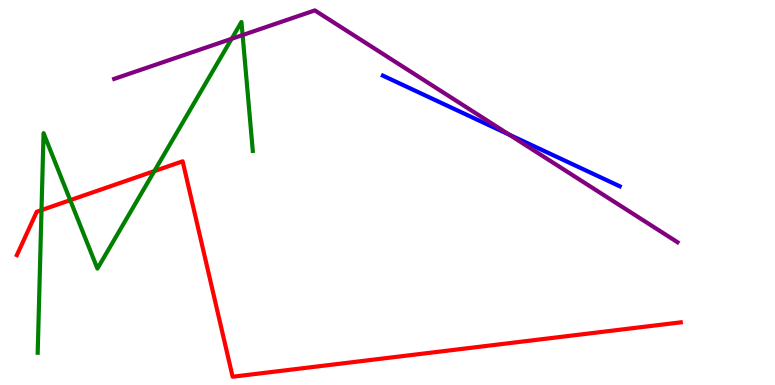[{'lines': ['blue', 'red'], 'intersections': []}, {'lines': ['green', 'red'], 'intersections': [{'x': 0.536, 'y': 4.54}, {'x': 0.906, 'y': 4.8}, {'x': 1.99, 'y': 5.56}]}, {'lines': ['purple', 'red'], 'intersections': []}, {'lines': ['blue', 'green'], 'intersections': []}, {'lines': ['blue', 'purple'], 'intersections': [{'x': 6.57, 'y': 6.5}]}, {'lines': ['green', 'purple'], 'intersections': [{'x': 2.99, 'y': 8.99}, {'x': 3.13, 'y': 9.09}]}]